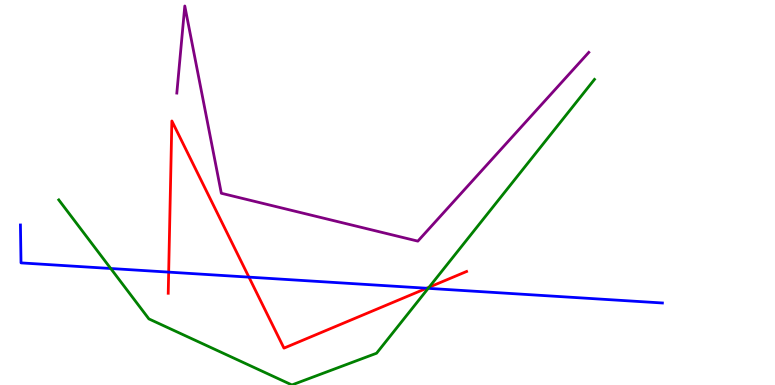[{'lines': ['blue', 'red'], 'intersections': [{'x': 2.18, 'y': 2.93}, {'x': 3.21, 'y': 2.8}, {'x': 5.51, 'y': 2.51}]}, {'lines': ['green', 'red'], 'intersections': [{'x': 5.54, 'y': 2.54}]}, {'lines': ['purple', 'red'], 'intersections': []}, {'lines': ['blue', 'green'], 'intersections': [{'x': 1.43, 'y': 3.03}, {'x': 5.53, 'y': 2.51}]}, {'lines': ['blue', 'purple'], 'intersections': []}, {'lines': ['green', 'purple'], 'intersections': []}]